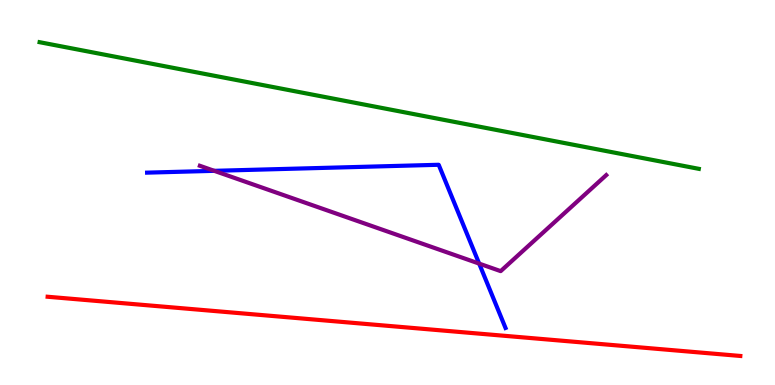[{'lines': ['blue', 'red'], 'intersections': []}, {'lines': ['green', 'red'], 'intersections': []}, {'lines': ['purple', 'red'], 'intersections': []}, {'lines': ['blue', 'green'], 'intersections': []}, {'lines': ['blue', 'purple'], 'intersections': [{'x': 2.76, 'y': 5.56}, {'x': 6.18, 'y': 3.15}]}, {'lines': ['green', 'purple'], 'intersections': []}]